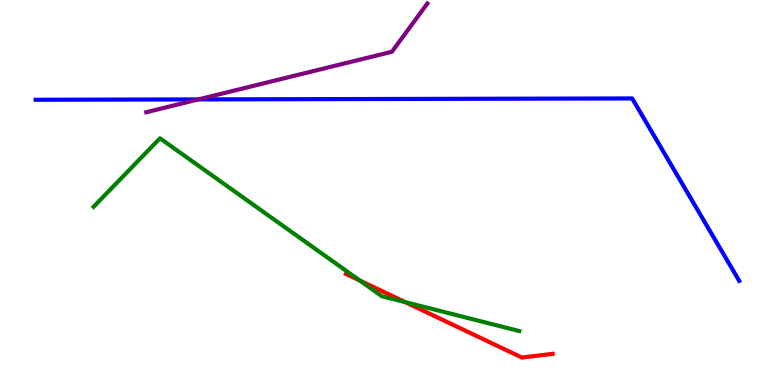[{'lines': ['blue', 'red'], 'intersections': []}, {'lines': ['green', 'red'], 'intersections': [{'x': 4.64, 'y': 2.71}, {'x': 5.23, 'y': 2.15}]}, {'lines': ['purple', 'red'], 'intersections': []}, {'lines': ['blue', 'green'], 'intersections': []}, {'lines': ['blue', 'purple'], 'intersections': [{'x': 2.56, 'y': 7.42}]}, {'lines': ['green', 'purple'], 'intersections': []}]